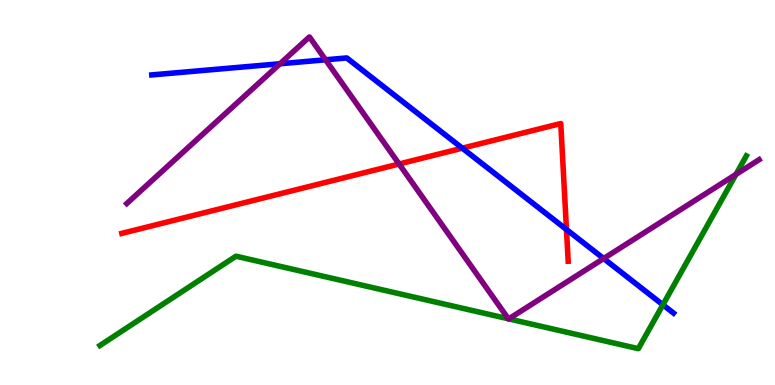[{'lines': ['blue', 'red'], 'intersections': [{'x': 5.97, 'y': 6.15}, {'x': 7.31, 'y': 4.04}]}, {'lines': ['green', 'red'], 'intersections': []}, {'lines': ['purple', 'red'], 'intersections': [{'x': 5.15, 'y': 5.74}]}, {'lines': ['blue', 'green'], 'intersections': [{'x': 8.55, 'y': 2.08}]}, {'lines': ['blue', 'purple'], 'intersections': [{'x': 3.61, 'y': 8.34}, {'x': 4.2, 'y': 8.45}, {'x': 7.79, 'y': 3.28}]}, {'lines': ['green', 'purple'], 'intersections': [{'x': 6.56, 'y': 1.72}, {'x': 6.56, 'y': 1.72}, {'x': 9.5, 'y': 5.47}]}]